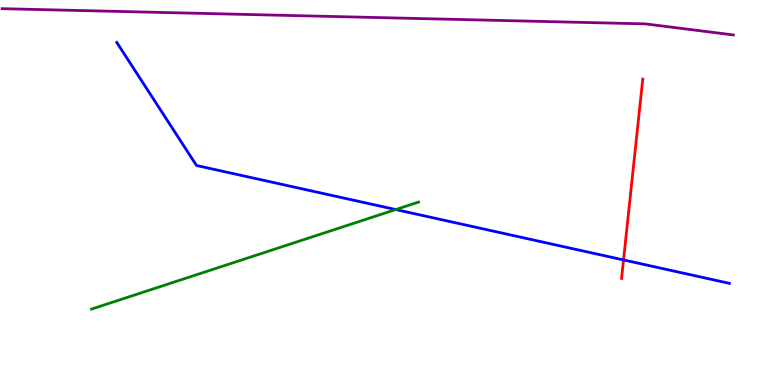[{'lines': ['blue', 'red'], 'intersections': [{'x': 8.05, 'y': 3.25}]}, {'lines': ['green', 'red'], 'intersections': []}, {'lines': ['purple', 'red'], 'intersections': []}, {'lines': ['blue', 'green'], 'intersections': [{'x': 5.11, 'y': 4.56}]}, {'lines': ['blue', 'purple'], 'intersections': []}, {'lines': ['green', 'purple'], 'intersections': []}]